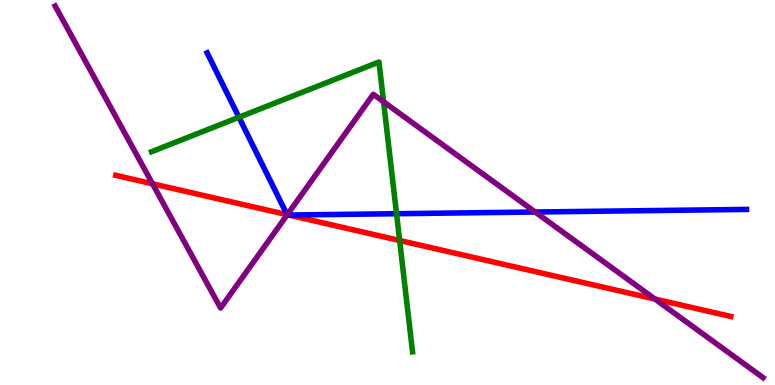[{'lines': ['blue', 'red'], 'intersections': [{'x': 3.7, 'y': 4.42}, {'x': 3.73, 'y': 4.41}]}, {'lines': ['green', 'red'], 'intersections': [{'x': 5.16, 'y': 3.75}]}, {'lines': ['purple', 'red'], 'intersections': [{'x': 1.97, 'y': 5.23}, {'x': 3.71, 'y': 4.42}, {'x': 8.45, 'y': 2.23}]}, {'lines': ['blue', 'green'], 'intersections': [{'x': 3.08, 'y': 6.95}, {'x': 5.12, 'y': 4.45}]}, {'lines': ['blue', 'purple'], 'intersections': [{'x': 3.71, 'y': 4.42}, {'x': 6.91, 'y': 4.49}]}, {'lines': ['green', 'purple'], 'intersections': [{'x': 4.95, 'y': 7.36}]}]